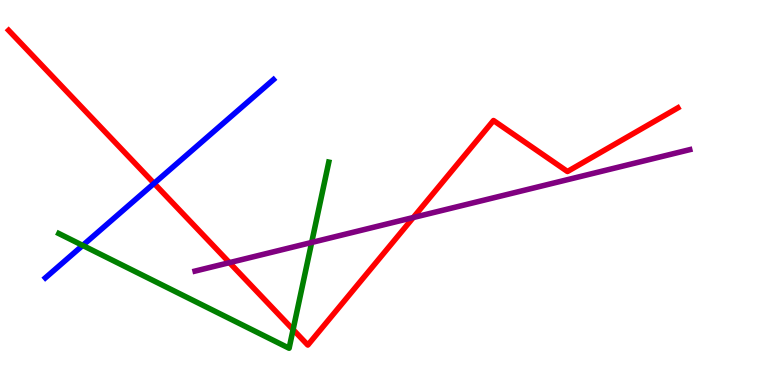[{'lines': ['blue', 'red'], 'intersections': [{'x': 1.99, 'y': 5.24}]}, {'lines': ['green', 'red'], 'intersections': [{'x': 3.78, 'y': 1.44}]}, {'lines': ['purple', 'red'], 'intersections': [{'x': 2.96, 'y': 3.18}, {'x': 5.33, 'y': 4.35}]}, {'lines': ['blue', 'green'], 'intersections': [{'x': 1.07, 'y': 3.63}]}, {'lines': ['blue', 'purple'], 'intersections': []}, {'lines': ['green', 'purple'], 'intersections': [{'x': 4.02, 'y': 3.7}]}]